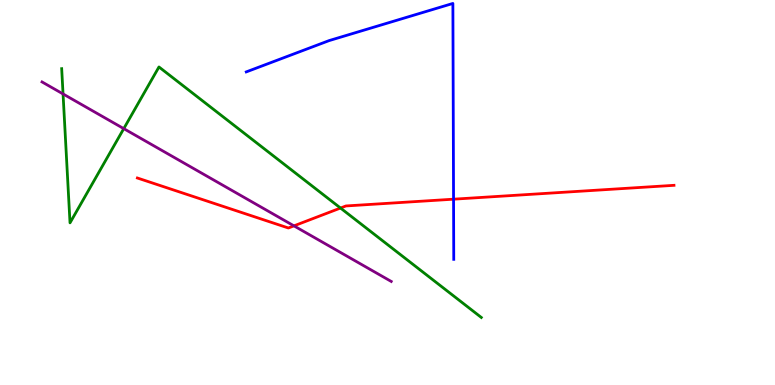[{'lines': ['blue', 'red'], 'intersections': [{'x': 5.85, 'y': 4.83}]}, {'lines': ['green', 'red'], 'intersections': [{'x': 4.39, 'y': 4.6}]}, {'lines': ['purple', 'red'], 'intersections': [{'x': 3.79, 'y': 4.13}]}, {'lines': ['blue', 'green'], 'intersections': []}, {'lines': ['blue', 'purple'], 'intersections': []}, {'lines': ['green', 'purple'], 'intersections': [{'x': 0.814, 'y': 7.56}, {'x': 1.6, 'y': 6.66}]}]